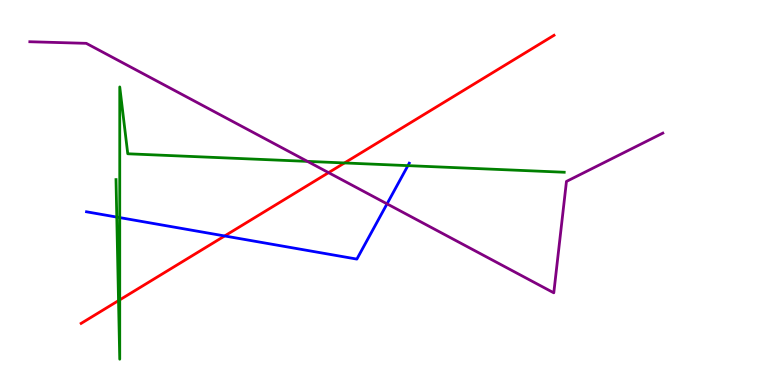[{'lines': ['blue', 'red'], 'intersections': [{'x': 2.9, 'y': 3.87}]}, {'lines': ['green', 'red'], 'intersections': [{'x': 1.53, 'y': 2.19}, {'x': 1.55, 'y': 2.21}, {'x': 4.45, 'y': 5.77}]}, {'lines': ['purple', 'red'], 'intersections': [{'x': 4.24, 'y': 5.52}]}, {'lines': ['blue', 'green'], 'intersections': [{'x': 1.51, 'y': 4.36}, {'x': 1.55, 'y': 4.35}, {'x': 5.26, 'y': 5.7}]}, {'lines': ['blue', 'purple'], 'intersections': [{'x': 4.99, 'y': 4.71}]}, {'lines': ['green', 'purple'], 'intersections': [{'x': 3.97, 'y': 5.81}]}]